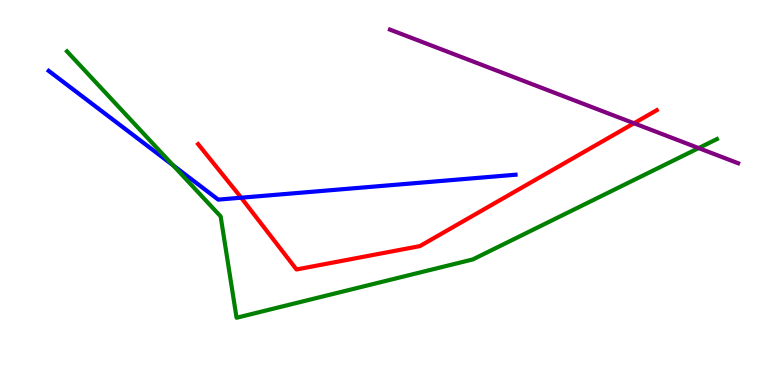[{'lines': ['blue', 'red'], 'intersections': [{'x': 3.11, 'y': 4.86}]}, {'lines': ['green', 'red'], 'intersections': []}, {'lines': ['purple', 'red'], 'intersections': [{'x': 8.18, 'y': 6.8}]}, {'lines': ['blue', 'green'], 'intersections': [{'x': 2.23, 'y': 5.71}]}, {'lines': ['blue', 'purple'], 'intersections': []}, {'lines': ['green', 'purple'], 'intersections': [{'x': 9.01, 'y': 6.15}]}]